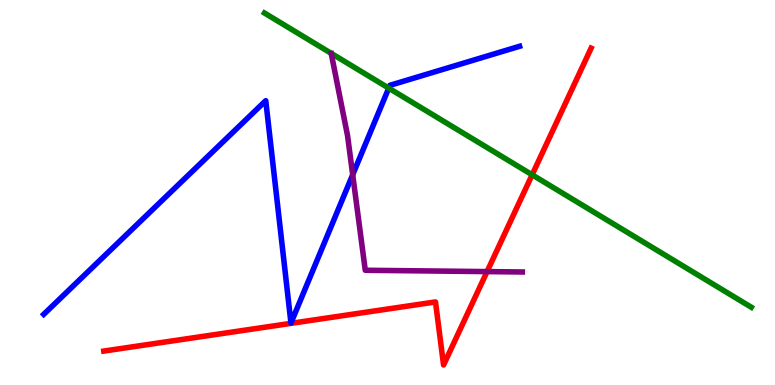[{'lines': ['blue', 'red'], 'intersections': []}, {'lines': ['green', 'red'], 'intersections': [{'x': 6.87, 'y': 5.46}]}, {'lines': ['purple', 'red'], 'intersections': [{'x': 6.28, 'y': 2.95}]}, {'lines': ['blue', 'green'], 'intersections': [{'x': 5.02, 'y': 7.71}]}, {'lines': ['blue', 'purple'], 'intersections': [{'x': 4.55, 'y': 5.46}]}, {'lines': ['green', 'purple'], 'intersections': []}]